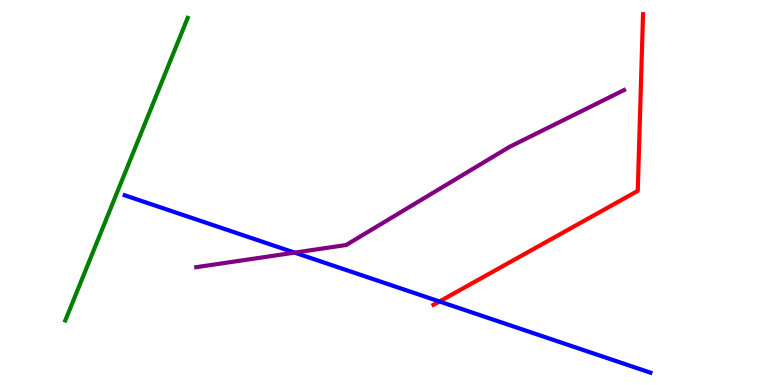[{'lines': ['blue', 'red'], 'intersections': [{'x': 5.67, 'y': 2.17}]}, {'lines': ['green', 'red'], 'intersections': []}, {'lines': ['purple', 'red'], 'intersections': []}, {'lines': ['blue', 'green'], 'intersections': []}, {'lines': ['blue', 'purple'], 'intersections': [{'x': 3.8, 'y': 3.44}]}, {'lines': ['green', 'purple'], 'intersections': []}]